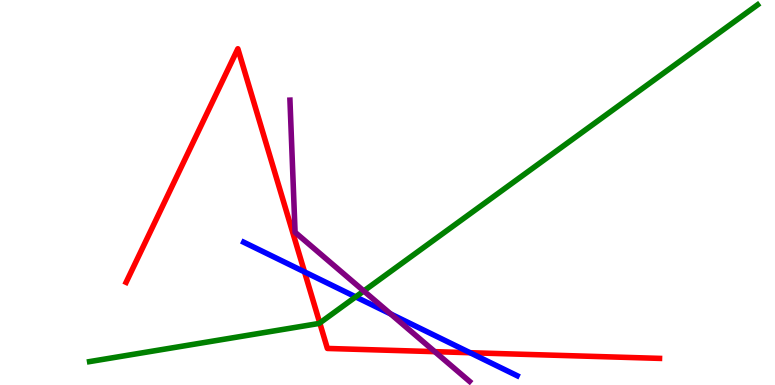[{'lines': ['blue', 'red'], 'intersections': [{'x': 3.93, 'y': 2.94}, {'x': 6.07, 'y': 0.839}]}, {'lines': ['green', 'red'], 'intersections': [{'x': 4.13, 'y': 1.61}]}, {'lines': ['purple', 'red'], 'intersections': [{'x': 5.61, 'y': 0.866}]}, {'lines': ['blue', 'green'], 'intersections': [{'x': 4.59, 'y': 2.29}]}, {'lines': ['blue', 'purple'], 'intersections': [{'x': 5.04, 'y': 1.85}]}, {'lines': ['green', 'purple'], 'intersections': [{'x': 4.69, 'y': 2.44}]}]